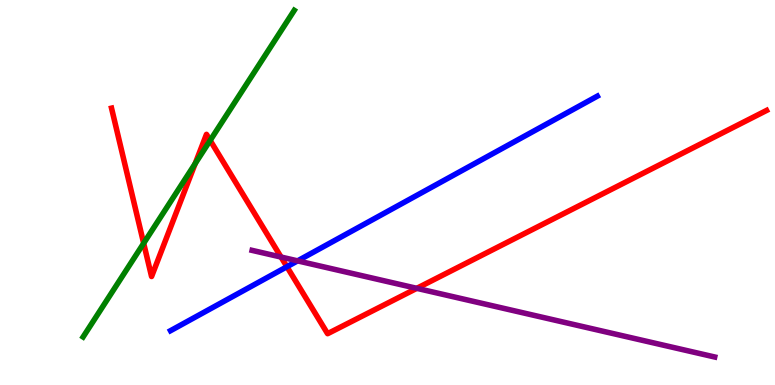[{'lines': ['blue', 'red'], 'intersections': [{'x': 3.7, 'y': 3.07}]}, {'lines': ['green', 'red'], 'intersections': [{'x': 1.85, 'y': 3.68}, {'x': 2.52, 'y': 5.75}, {'x': 2.71, 'y': 6.35}]}, {'lines': ['purple', 'red'], 'intersections': [{'x': 3.63, 'y': 3.32}, {'x': 5.38, 'y': 2.51}]}, {'lines': ['blue', 'green'], 'intersections': []}, {'lines': ['blue', 'purple'], 'intersections': [{'x': 3.84, 'y': 3.22}]}, {'lines': ['green', 'purple'], 'intersections': []}]